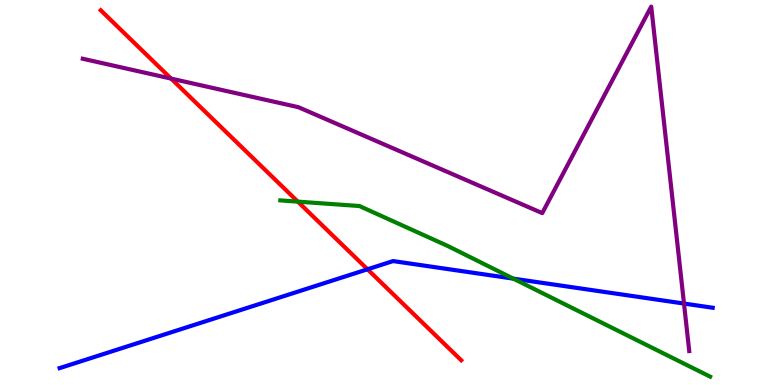[{'lines': ['blue', 'red'], 'intersections': [{'x': 4.74, 'y': 3.01}]}, {'lines': ['green', 'red'], 'intersections': [{'x': 3.84, 'y': 4.76}]}, {'lines': ['purple', 'red'], 'intersections': [{'x': 2.21, 'y': 7.96}]}, {'lines': ['blue', 'green'], 'intersections': [{'x': 6.62, 'y': 2.76}]}, {'lines': ['blue', 'purple'], 'intersections': [{'x': 8.83, 'y': 2.12}]}, {'lines': ['green', 'purple'], 'intersections': []}]